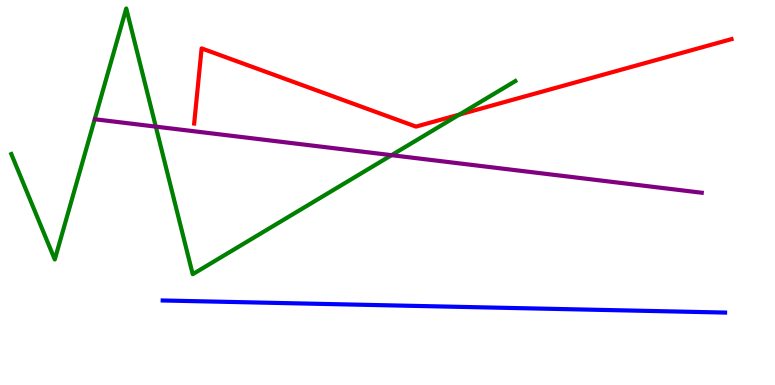[{'lines': ['blue', 'red'], 'intersections': []}, {'lines': ['green', 'red'], 'intersections': [{'x': 5.93, 'y': 7.02}]}, {'lines': ['purple', 'red'], 'intersections': []}, {'lines': ['blue', 'green'], 'intersections': []}, {'lines': ['blue', 'purple'], 'intersections': []}, {'lines': ['green', 'purple'], 'intersections': [{'x': 2.01, 'y': 6.71}, {'x': 5.05, 'y': 5.97}]}]